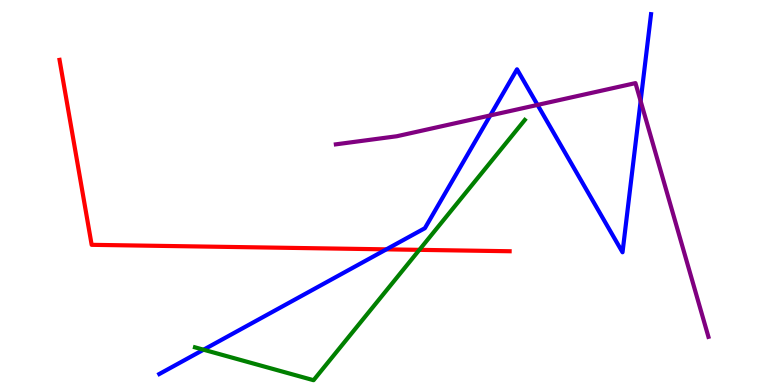[{'lines': ['blue', 'red'], 'intersections': [{'x': 4.99, 'y': 3.52}]}, {'lines': ['green', 'red'], 'intersections': [{'x': 5.41, 'y': 3.51}]}, {'lines': ['purple', 'red'], 'intersections': []}, {'lines': ['blue', 'green'], 'intersections': [{'x': 2.63, 'y': 0.917}]}, {'lines': ['blue', 'purple'], 'intersections': [{'x': 6.33, 'y': 7.0}, {'x': 6.94, 'y': 7.28}, {'x': 8.27, 'y': 7.38}]}, {'lines': ['green', 'purple'], 'intersections': []}]